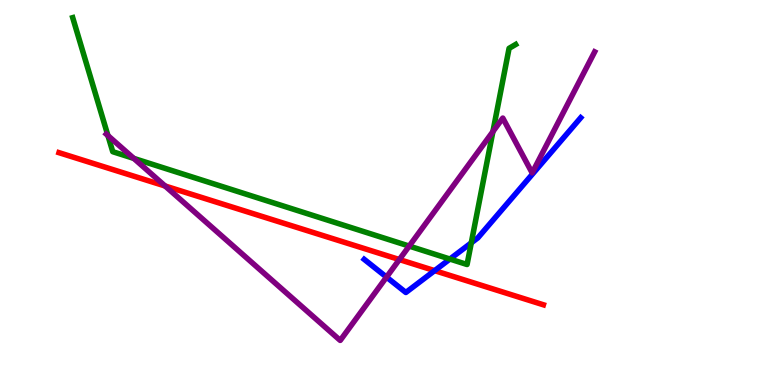[{'lines': ['blue', 'red'], 'intersections': [{'x': 5.61, 'y': 2.97}]}, {'lines': ['green', 'red'], 'intersections': []}, {'lines': ['purple', 'red'], 'intersections': [{'x': 2.13, 'y': 5.17}, {'x': 5.15, 'y': 3.26}]}, {'lines': ['blue', 'green'], 'intersections': [{'x': 5.81, 'y': 3.27}, {'x': 6.08, 'y': 3.69}]}, {'lines': ['blue', 'purple'], 'intersections': [{'x': 4.99, 'y': 2.8}]}, {'lines': ['green', 'purple'], 'intersections': [{'x': 1.39, 'y': 6.48}, {'x': 1.73, 'y': 5.89}, {'x': 5.28, 'y': 3.61}, {'x': 6.36, 'y': 6.58}]}]